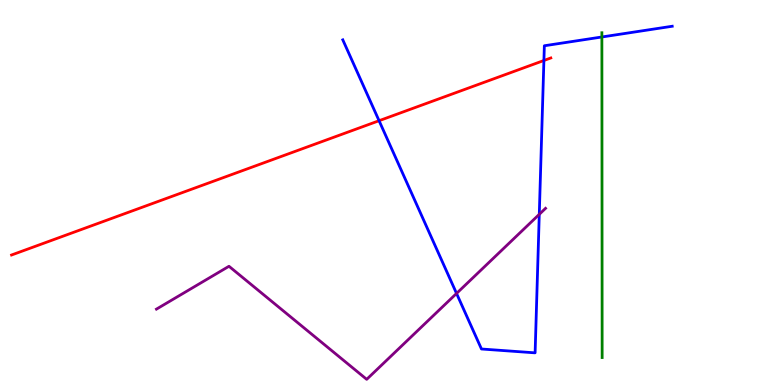[{'lines': ['blue', 'red'], 'intersections': [{'x': 4.89, 'y': 6.86}, {'x': 7.02, 'y': 8.43}]}, {'lines': ['green', 'red'], 'intersections': []}, {'lines': ['purple', 'red'], 'intersections': []}, {'lines': ['blue', 'green'], 'intersections': [{'x': 7.77, 'y': 9.04}]}, {'lines': ['blue', 'purple'], 'intersections': [{'x': 5.89, 'y': 2.38}, {'x': 6.96, 'y': 4.43}]}, {'lines': ['green', 'purple'], 'intersections': []}]